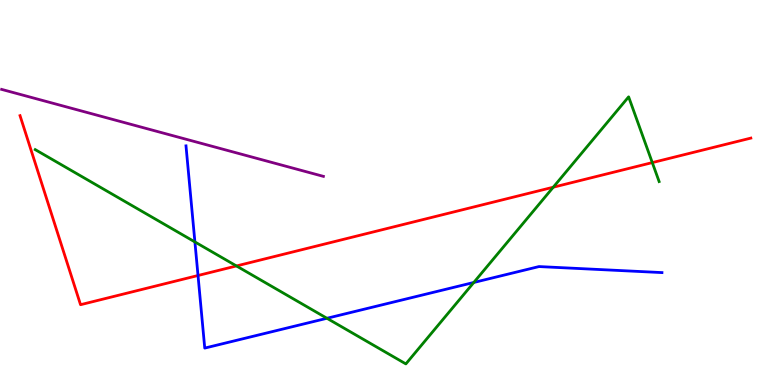[{'lines': ['blue', 'red'], 'intersections': [{'x': 2.56, 'y': 2.84}]}, {'lines': ['green', 'red'], 'intersections': [{'x': 3.05, 'y': 3.09}, {'x': 7.14, 'y': 5.14}, {'x': 8.42, 'y': 5.78}]}, {'lines': ['purple', 'red'], 'intersections': []}, {'lines': ['blue', 'green'], 'intersections': [{'x': 2.51, 'y': 3.72}, {'x': 4.22, 'y': 1.73}, {'x': 6.11, 'y': 2.66}]}, {'lines': ['blue', 'purple'], 'intersections': []}, {'lines': ['green', 'purple'], 'intersections': []}]